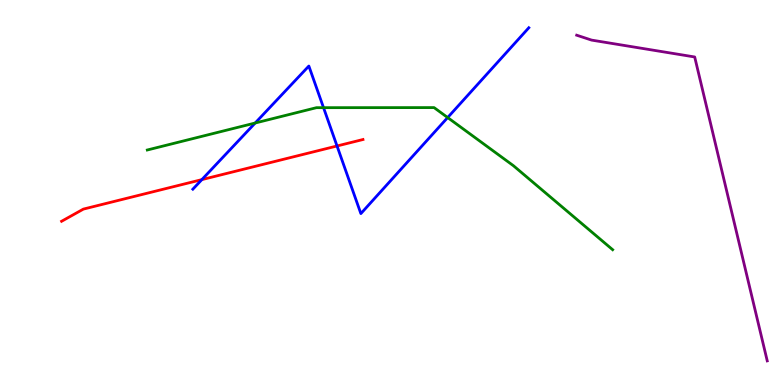[{'lines': ['blue', 'red'], 'intersections': [{'x': 2.6, 'y': 5.33}, {'x': 4.35, 'y': 6.21}]}, {'lines': ['green', 'red'], 'intersections': []}, {'lines': ['purple', 'red'], 'intersections': []}, {'lines': ['blue', 'green'], 'intersections': [{'x': 3.29, 'y': 6.8}, {'x': 4.17, 'y': 7.2}, {'x': 5.78, 'y': 6.95}]}, {'lines': ['blue', 'purple'], 'intersections': []}, {'lines': ['green', 'purple'], 'intersections': []}]